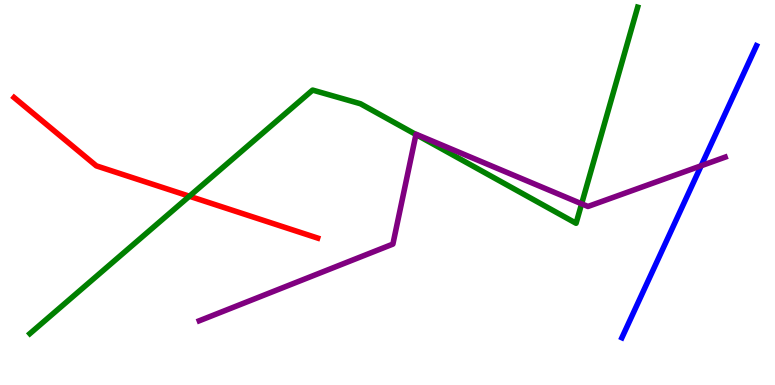[{'lines': ['blue', 'red'], 'intersections': []}, {'lines': ['green', 'red'], 'intersections': [{'x': 2.44, 'y': 4.9}]}, {'lines': ['purple', 'red'], 'intersections': []}, {'lines': ['blue', 'green'], 'intersections': []}, {'lines': ['blue', 'purple'], 'intersections': [{'x': 9.05, 'y': 5.69}]}, {'lines': ['green', 'purple'], 'intersections': [{'x': 5.37, 'y': 6.51}, {'x': 7.5, 'y': 4.71}]}]